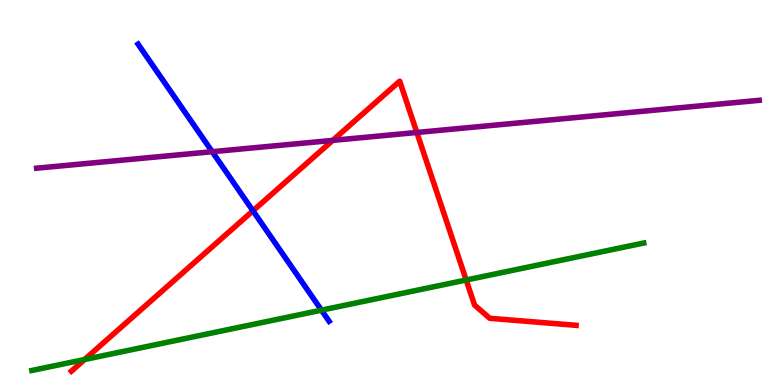[{'lines': ['blue', 'red'], 'intersections': [{'x': 3.26, 'y': 4.52}]}, {'lines': ['green', 'red'], 'intersections': [{'x': 1.09, 'y': 0.662}, {'x': 6.02, 'y': 2.73}]}, {'lines': ['purple', 'red'], 'intersections': [{'x': 4.29, 'y': 6.35}, {'x': 5.38, 'y': 6.56}]}, {'lines': ['blue', 'green'], 'intersections': [{'x': 4.15, 'y': 1.94}]}, {'lines': ['blue', 'purple'], 'intersections': [{'x': 2.74, 'y': 6.06}]}, {'lines': ['green', 'purple'], 'intersections': []}]